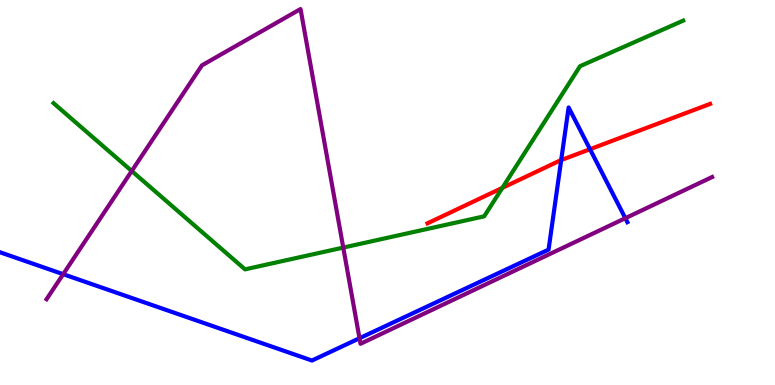[{'lines': ['blue', 'red'], 'intersections': [{'x': 7.24, 'y': 5.84}, {'x': 7.61, 'y': 6.12}]}, {'lines': ['green', 'red'], 'intersections': [{'x': 6.48, 'y': 5.12}]}, {'lines': ['purple', 'red'], 'intersections': []}, {'lines': ['blue', 'green'], 'intersections': []}, {'lines': ['blue', 'purple'], 'intersections': [{'x': 0.815, 'y': 2.88}, {'x': 4.64, 'y': 1.21}, {'x': 8.07, 'y': 4.33}]}, {'lines': ['green', 'purple'], 'intersections': [{'x': 1.7, 'y': 5.56}, {'x': 4.43, 'y': 3.57}]}]